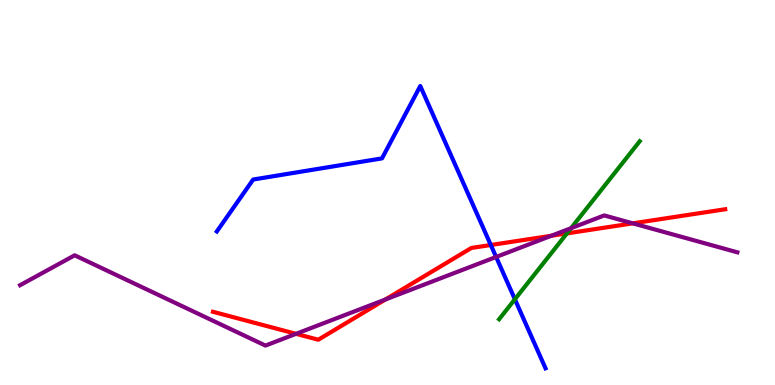[{'lines': ['blue', 'red'], 'intersections': [{'x': 6.33, 'y': 3.64}]}, {'lines': ['green', 'red'], 'intersections': [{'x': 7.32, 'y': 3.94}]}, {'lines': ['purple', 'red'], 'intersections': [{'x': 3.82, 'y': 1.33}, {'x': 4.97, 'y': 2.22}, {'x': 7.11, 'y': 3.88}, {'x': 8.17, 'y': 4.2}]}, {'lines': ['blue', 'green'], 'intersections': [{'x': 6.64, 'y': 2.23}]}, {'lines': ['blue', 'purple'], 'intersections': [{'x': 6.4, 'y': 3.33}]}, {'lines': ['green', 'purple'], 'intersections': [{'x': 7.37, 'y': 4.07}]}]